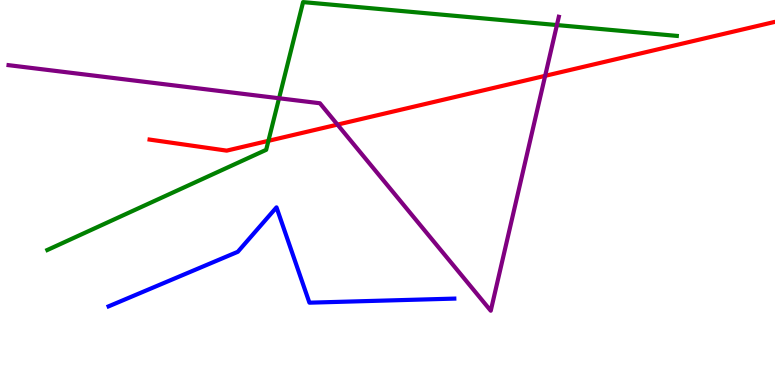[{'lines': ['blue', 'red'], 'intersections': []}, {'lines': ['green', 'red'], 'intersections': [{'x': 3.46, 'y': 6.34}]}, {'lines': ['purple', 'red'], 'intersections': [{'x': 4.35, 'y': 6.76}, {'x': 7.03, 'y': 8.03}]}, {'lines': ['blue', 'green'], 'intersections': []}, {'lines': ['blue', 'purple'], 'intersections': []}, {'lines': ['green', 'purple'], 'intersections': [{'x': 3.6, 'y': 7.45}, {'x': 7.19, 'y': 9.35}]}]